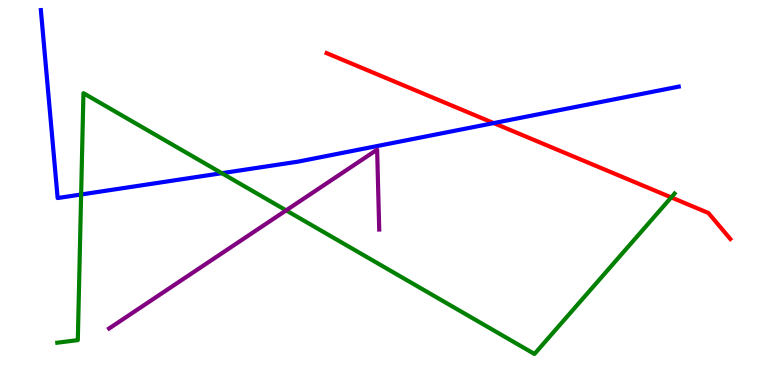[{'lines': ['blue', 'red'], 'intersections': [{'x': 6.37, 'y': 6.8}]}, {'lines': ['green', 'red'], 'intersections': [{'x': 8.66, 'y': 4.87}]}, {'lines': ['purple', 'red'], 'intersections': []}, {'lines': ['blue', 'green'], 'intersections': [{'x': 1.05, 'y': 4.95}, {'x': 2.86, 'y': 5.5}]}, {'lines': ['blue', 'purple'], 'intersections': []}, {'lines': ['green', 'purple'], 'intersections': [{'x': 3.69, 'y': 4.54}]}]